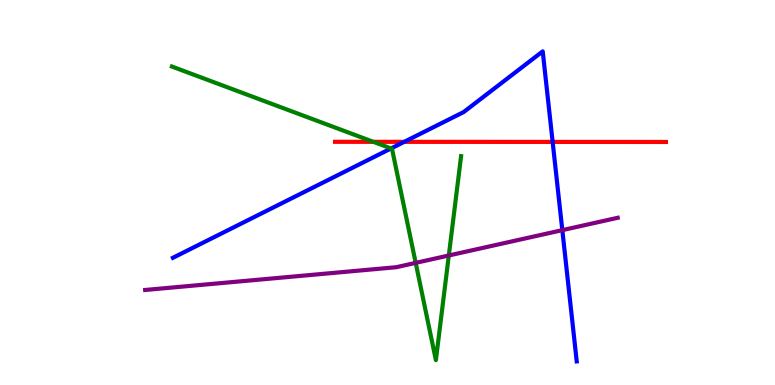[{'lines': ['blue', 'red'], 'intersections': [{'x': 5.22, 'y': 6.32}, {'x': 7.13, 'y': 6.31}]}, {'lines': ['green', 'red'], 'intersections': [{'x': 4.82, 'y': 6.32}]}, {'lines': ['purple', 'red'], 'intersections': []}, {'lines': ['blue', 'green'], 'intersections': [{'x': 5.05, 'y': 6.14}]}, {'lines': ['blue', 'purple'], 'intersections': [{'x': 7.26, 'y': 4.02}]}, {'lines': ['green', 'purple'], 'intersections': [{'x': 5.36, 'y': 3.17}, {'x': 5.79, 'y': 3.36}]}]